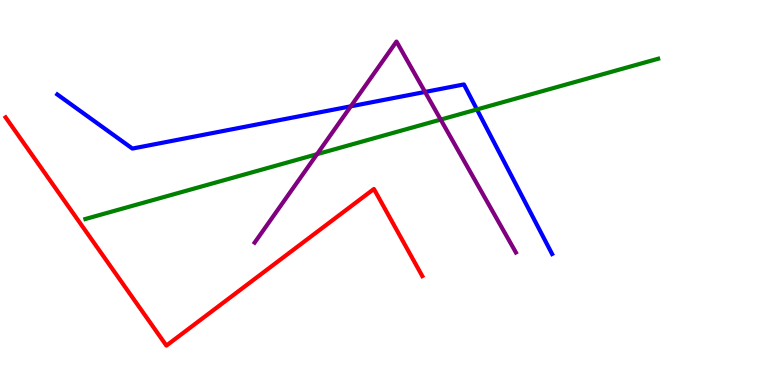[{'lines': ['blue', 'red'], 'intersections': []}, {'lines': ['green', 'red'], 'intersections': []}, {'lines': ['purple', 'red'], 'intersections': []}, {'lines': ['blue', 'green'], 'intersections': [{'x': 6.15, 'y': 7.16}]}, {'lines': ['blue', 'purple'], 'intersections': [{'x': 4.53, 'y': 7.24}, {'x': 5.48, 'y': 7.61}]}, {'lines': ['green', 'purple'], 'intersections': [{'x': 4.09, 'y': 6.0}, {'x': 5.69, 'y': 6.89}]}]